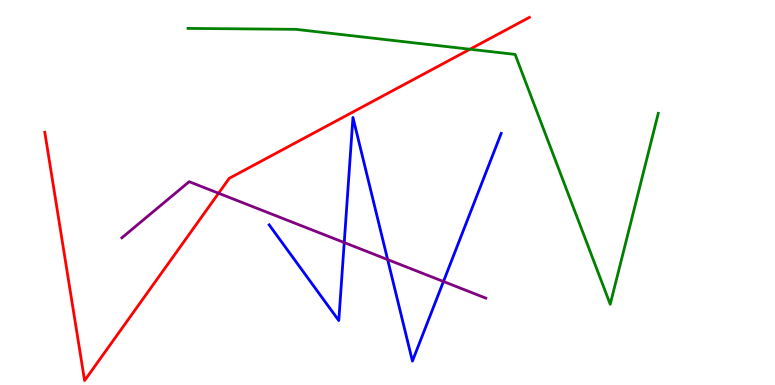[{'lines': ['blue', 'red'], 'intersections': []}, {'lines': ['green', 'red'], 'intersections': [{'x': 6.06, 'y': 8.72}]}, {'lines': ['purple', 'red'], 'intersections': [{'x': 2.82, 'y': 4.98}]}, {'lines': ['blue', 'green'], 'intersections': []}, {'lines': ['blue', 'purple'], 'intersections': [{'x': 4.44, 'y': 3.7}, {'x': 5.0, 'y': 3.26}, {'x': 5.72, 'y': 2.69}]}, {'lines': ['green', 'purple'], 'intersections': []}]